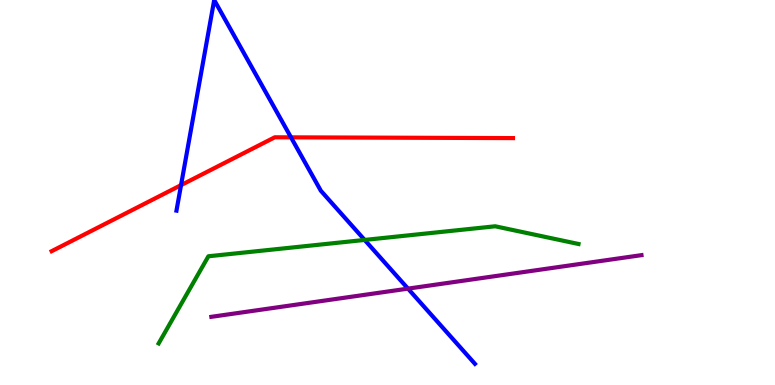[{'lines': ['blue', 'red'], 'intersections': [{'x': 2.34, 'y': 5.19}, {'x': 3.75, 'y': 6.43}]}, {'lines': ['green', 'red'], 'intersections': []}, {'lines': ['purple', 'red'], 'intersections': []}, {'lines': ['blue', 'green'], 'intersections': [{'x': 4.7, 'y': 3.77}]}, {'lines': ['blue', 'purple'], 'intersections': [{'x': 5.26, 'y': 2.5}]}, {'lines': ['green', 'purple'], 'intersections': []}]